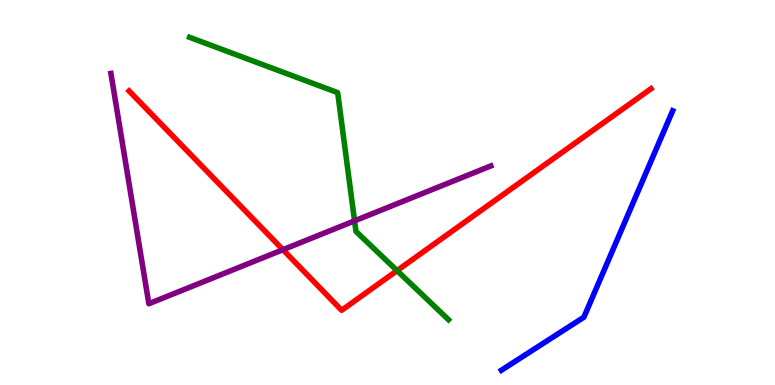[{'lines': ['blue', 'red'], 'intersections': []}, {'lines': ['green', 'red'], 'intersections': [{'x': 5.12, 'y': 2.97}]}, {'lines': ['purple', 'red'], 'intersections': [{'x': 3.65, 'y': 3.51}]}, {'lines': ['blue', 'green'], 'intersections': []}, {'lines': ['blue', 'purple'], 'intersections': []}, {'lines': ['green', 'purple'], 'intersections': [{'x': 4.57, 'y': 4.26}]}]